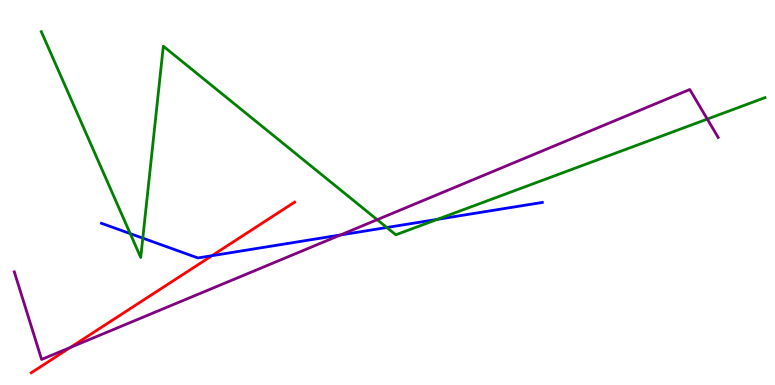[{'lines': ['blue', 'red'], 'intersections': [{'x': 2.74, 'y': 3.36}]}, {'lines': ['green', 'red'], 'intersections': []}, {'lines': ['purple', 'red'], 'intersections': [{'x': 0.907, 'y': 0.974}]}, {'lines': ['blue', 'green'], 'intersections': [{'x': 1.68, 'y': 3.93}, {'x': 1.84, 'y': 3.81}, {'x': 4.99, 'y': 4.09}, {'x': 5.64, 'y': 4.3}]}, {'lines': ['blue', 'purple'], 'intersections': [{'x': 4.39, 'y': 3.9}]}, {'lines': ['green', 'purple'], 'intersections': [{'x': 4.87, 'y': 4.29}, {'x': 9.13, 'y': 6.91}]}]